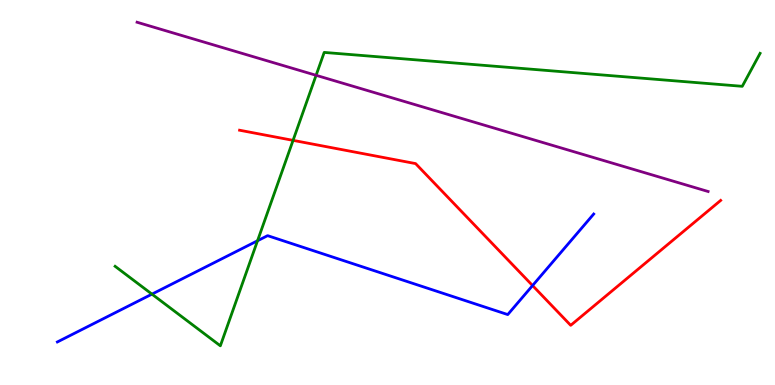[{'lines': ['blue', 'red'], 'intersections': [{'x': 6.87, 'y': 2.58}]}, {'lines': ['green', 'red'], 'intersections': [{'x': 3.78, 'y': 6.35}]}, {'lines': ['purple', 'red'], 'intersections': []}, {'lines': ['blue', 'green'], 'intersections': [{'x': 1.96, 'y': 2.36}, {'x': 3.32, 'y': 3.75}]}, {'lines': ['blue', 'purple'], 'intersections': []}, {'lines': ['green', 'purple'], 'intersections': [{'x': 4.08, 'y': 8.04}]}]